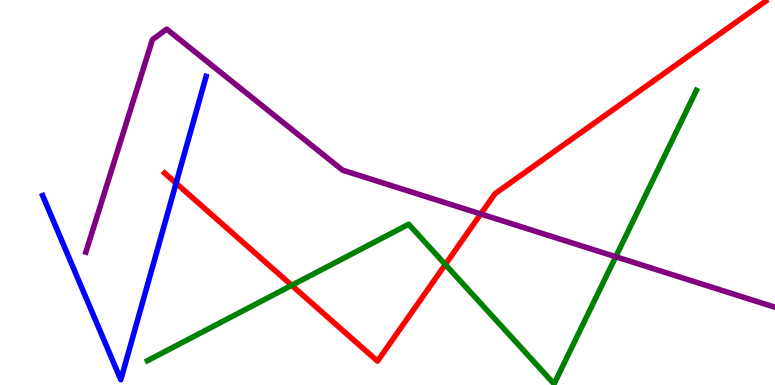[{'lines': ['blue', 'red'], 'intersections': [{'x': 2.27, 'y': 5.24}]}, {'lines': ['green', 'red'], 'intersections': [{'x': 3.76, 'y': 2.59}, {'x': 5.75, 'y': 3.13}]}, {'lines': ['purple', 'red'], 'intersections': [{'x': 6.2, 'y': 4.44}]}, {'lines': ['blue', 'green'], 'intersections': []}, {'lines': ['blue', 'purple'], 'intersections': []}, {'lines': ['green', 'purple'], 'intersections': [{'x': 7.95, 'y': 3.33}]}]